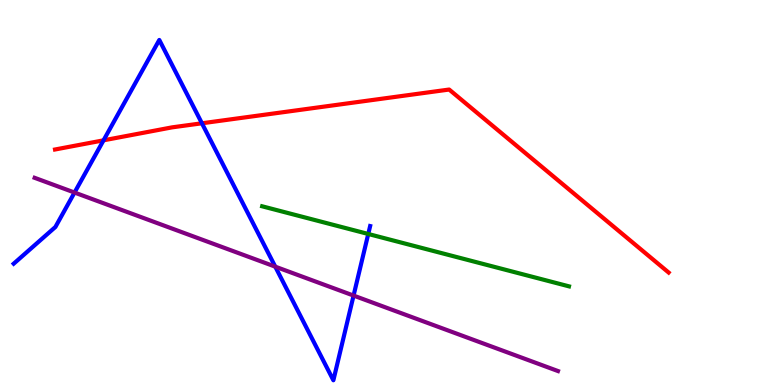[{'lines': ['blue', 'red'], 'intersections': [{'x': 1.34, 'y': 6.36}, {'x': 2.61, 'y': 6.8}]}, {'lines': ['green', 'red'], 'intersections': []}, {'lines': ['purple', 'red'], 'intersections': []}, {'lines': ['blue', 'green'], 'intersections': [{'x': 4.75, 'y': 3.92}]}, {'lines': ['blue', 'purple'], 'intersections': [{'x': 0.962, 'y': 5.0}, {'x': 3.55, 'y': 3.07}, {'x': 4.56, 'y': 2.32}]}, {'lines': ['green', 'purple'], 'intersections': []}]